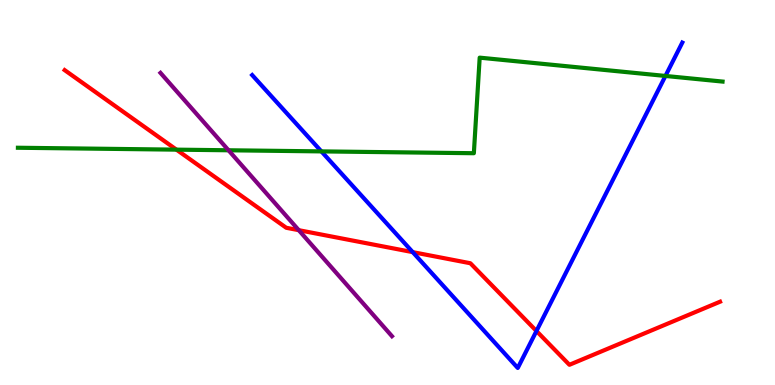[{'lines': ['blue', 'red'], 'intersections': [{'x': 5.33, 'y': 3.45}, {'x': 6.92, 'y': 1.4}]}, {'lines': ['green', 'red'], 'intersections': [{'x': 2.28, 'y': 6.11}]}, {'lines': ['purple', 'red'], 'intersections': [{'x': 3.86, 'y': 4.02}]}, {'lines': ['blue', 'green'], 'intersections': [{'x': 4.15, 'y': 6.07}, {'x': 8.59, 'y': 8.03}]}, {'lines': ['blue', 'purple'], 'intersections': []}, {'lines': ['green', 'purple'], 'intersections': [{'x': 2.95, 'y': 6.1}]}]